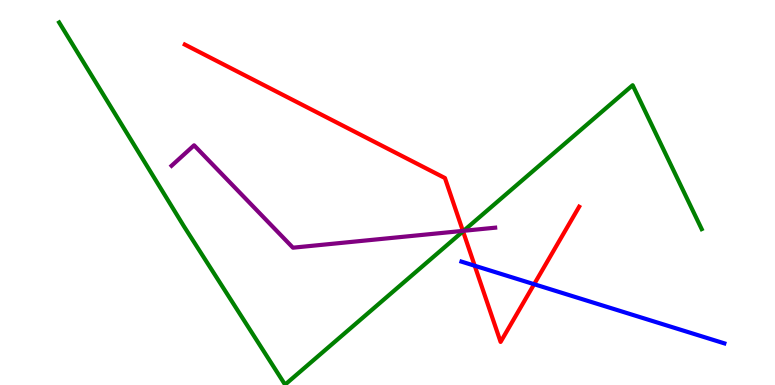[{'lines': ['blue', 'red'], 'intersections': [{'x': 6.13, 'y': 3.1}, {'x': 6.89, 'y': 2.62}]}, {'lines': ['green', 'red'], 'intersections': [{'x': 5.97, 'y': 3.99}]}, {'lines': ['purple', 'red'], 'intersections': [{'x': 5.97, 'y': 4.0}]}, {'lines': ['blue', 'green'], 'intersections': []}, {'lines': ['blue', 'purple'], 'intersections': []}, {'lines': ['green', 'purple'], 'intersections': [{'x': 5.98, 'y': 4.01}]}]